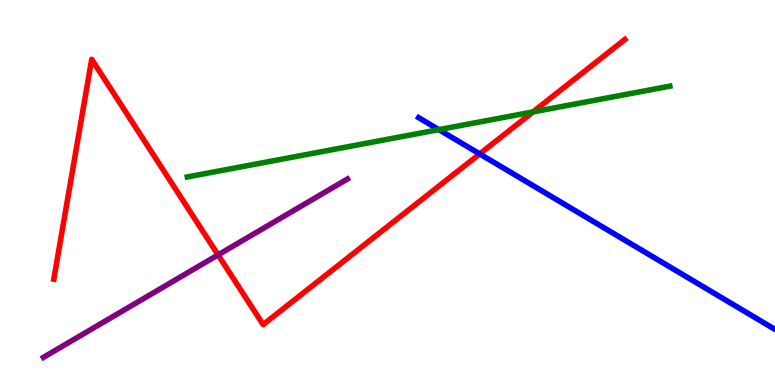[{'lines': ['blue', 'red'], 'intersections': [{'x': 6.19, 'y': 6.0}]}, {'lines': ['green', 'red'], 'intersections': [{'x': 6.88, 'y': 7.09}]}, {'lines': ['purple', 'red'], 'intersections': [{'x': 2.81, 'y': 3.38}]}, {'lines': ['blue', 'green'], 'intersections': [{'x': 5.66, 'y': 6.63}]}, {'lines': ['blue', 'purple'], 'intersections': []}, {'lines': ['green', 'purple'], 'intersections': []}]